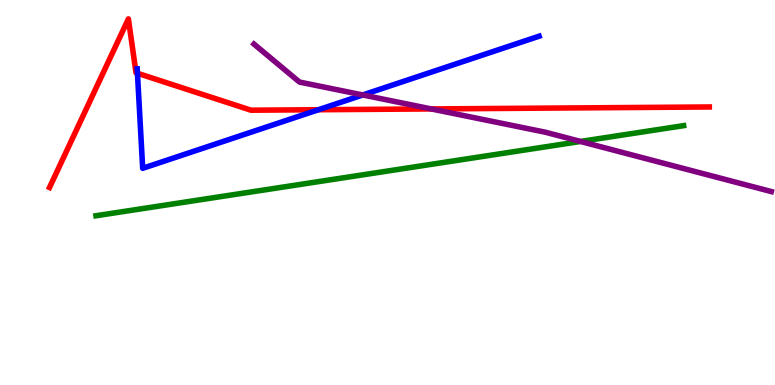[{'lines': ['blue', 'red'], 'intersections': [{'x': 1.77, 'y': 8.1}, {'x': 4.11, 'y': 7.15}]}, {'lines': ['green', 'red'], 'intersections': []}, {'lines': ['purple', 'red'], 'intersections': [{'x': 5.56, 'y': 7.17}]}, {'lines': ['blue', 'green'], 'intersections': []}, {'lines': ['blue', 'purple'], 'intersections': [{'x': 4.68, 'y': 7.53}]}, {'lines': ['green', 'purple'], 'intersections': [{'x': 7.49, 'y': 6.33}]}]